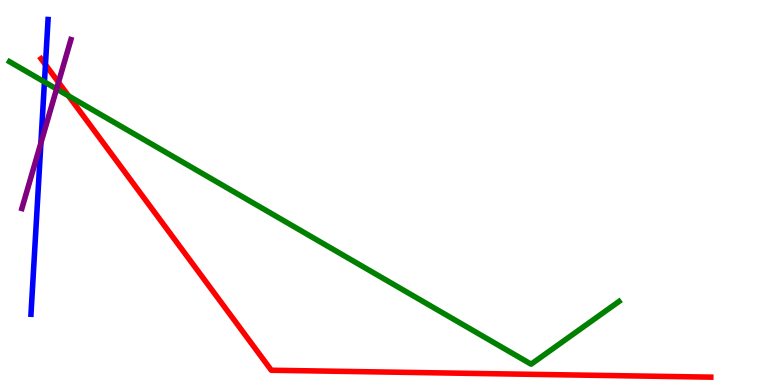[{'lines': ['blue', 'red'], 'intersections': [{'x': 0.586, 'y': 8.32}]}, {'lines': ['green', 'red'], 'intersections': [{'x': 0.884, 'y': 7.51}]}, {'lines': ['purple', 'red'], 'intersections': [{'x': 0.755, 'y': 7.86}]}, {'lines': ['blue', 'green'], 'intersections': [{'x': 0.573, 'y': 7.87}]}, {'lines': ['blue', 'purple'], 'intersections': [{'x': 0.528, 'y': 6.29}]}, {'lines': ['green', 'purple'], 'intersections': [{'x': 0.73, 'y': 7.69}]}]